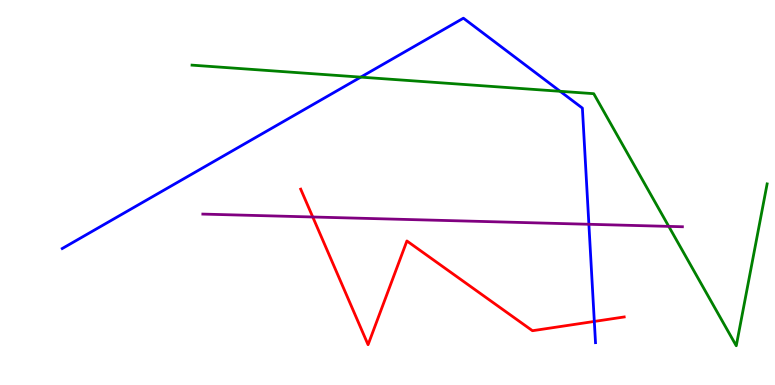[{'lines': ['blue', 'red'], 'intersections': [{'x': 7.67, 'y': 1.65}]}, {'lines': ['green', 'red'], 'intersections': []}, {'lines': ['purple', 'red'], 'intersections': [{'x': 4.04, 'y': 4.36}]}, {'lines': ['blue', 'green'], 'intersections': [{'x': 4.65, 'y': 8.0}, {'x': 7.23, 'y': 7.63}]}, {'lines': ['blue', 'purple'], 'intersections': [{'x': 7.6, 'y': 4.17}]}, {'lines': ['green', 'purple'], 'intersections': [{'x': 8.63, 'y': 4.12}]}]